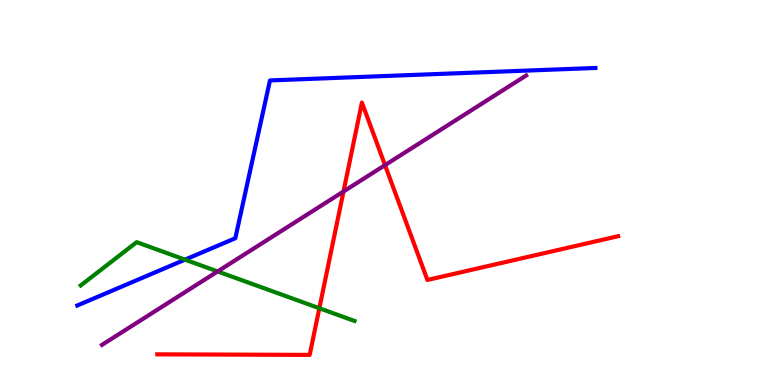[{'lines': ['blue', 'red'], 'intersections': []}, {'lines': ['green', 'red'], 'intersections': [{'x': 4.12, 'y': 1.99}]}, {'lines': ['purple', 'red'], 'intersections': [{'x': 4.43, 'y': 5.03}, {'x': 4.97, 'y': 5.71}]}, {'lines': ['blue', 'green'], 'intersections': [{'x': 2.39, 'y': 3.26}]}, {'lines': ['blue', 'purple'], 'intersections': []}, {'lines': ['green', 'purple'], 'intersections': [{'x': 2.81, 'y': 2.95}]}]